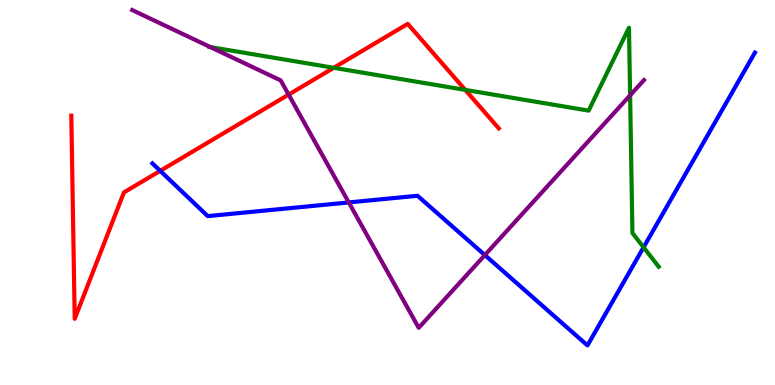[{'lines': ['blue', 'red'], 'intersections': [{'x': 2.07, 'y': 5.56}]}, {'lines': ['green', 'red'], 'intersections': [{'x': 4.31, 'y': 8.24}, {'x': 6.0, 'y': 7.67}]}, {'lines': ['purple', 'red'], 'intersections': [{'x': 3.72, 'y': 7.54}]}, {'lines': ['blue', 'green'], 'intersections': [{'x': 8.3, 'y': 3.58}]}, {'lines': ['blue', 'purple'], 'intersections': [{'x': 4.5, 'y': 4.74}, {'x': 6.26, 'y': 3.37}]}, {'lines': ['green', 'purple'], 'intersections': [{'x': 2.71, 'y': 8.78}, {'x': 8.13, 'y': 7.52}]}]